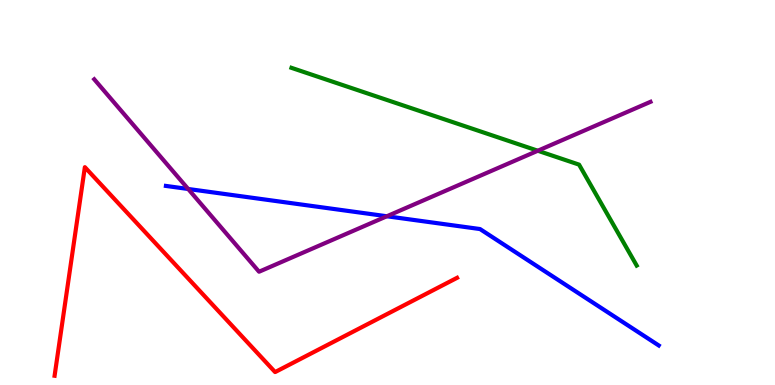[{'lines': ['blue', 'red'], 'intersections': []}, {'lines': ['green', 'red'], 'intersections': []}, {'lines': ['purple', 'red'], 'intersections': []}, {'lines': ['blue', 'green'], 'intersections': []}, {'lines': ['blue', 'purple'], 'intersections': [{'x': 2.43, 'y': 5.09}, {'x': 4.99, 'y': 4.38}]}, {'lines': ['green', 'purple'], 'intersections': [{'x': 6.94, 'y': 6.08}]}]